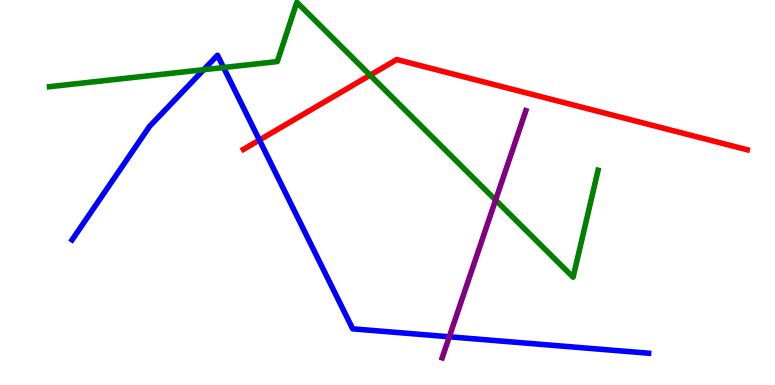[{'lines': ['blue', 'red'], 'intersections': [{'x': 3.35, 'y': 6.36}]}, {'lines': ['green', 'red'], 'intersections': [{'x': 4.78, 'y': 8.05}]}, {'lines': ['purple', 'red'], 'intersections': []}, {'lines': ['blue', 'green'], 'intersections': [{'x': 2.63, 'y': 8.19}, {'x': 2.88, 'y': 8.25}]}, {'lines': ['blue', 'purple'], 'intersections': [{'x': 5.8, 'y': 1.25}]}, {'lines': ['green', 'purple'], 'intersections': [{'x': 6.39, 'y': 4.8}]}]